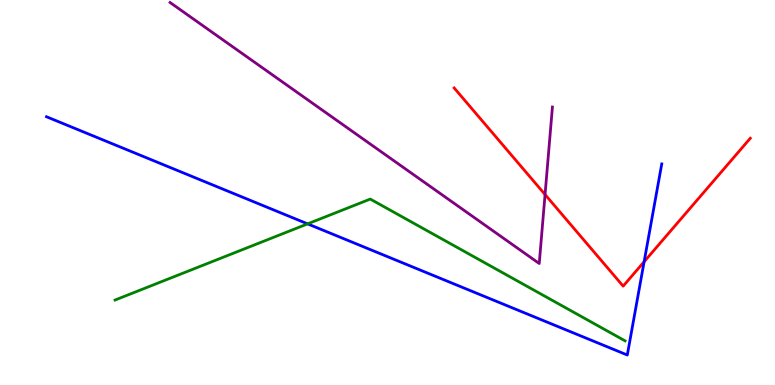[{'lines': ['blue', 'red'], 'intersections': [{'x': 8.31, 'y': 3.2}]}, {'lines': ['green', 'red'], 'intersections': []}, {'lines': ['purple', 'red'], 'intersections': [{'x': 7.03, 'y': 4.95}]}, {'lines': ['blue', 'green'], 'intersections': [{'x': 3.97, 'y': 4.19}]}, {'lines': ['blue', 'purple'], 'intersections': []}, {'lines': ['green', 'purple'], 'intersections': []}]